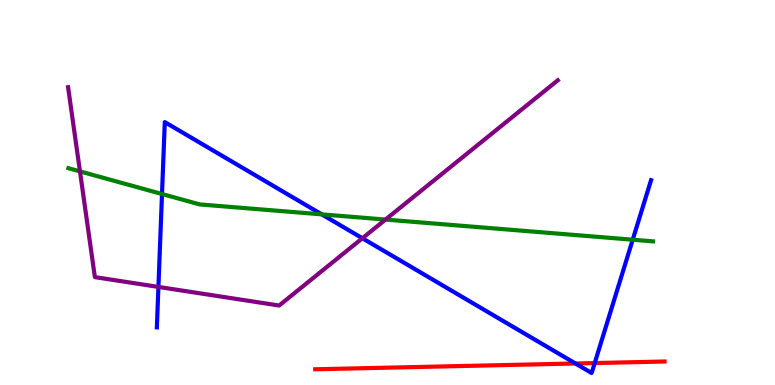[{'lines': ['blue', 'red'], 'intersections': [{'x': 7.43, 'y': 0.559}, {'x': 7.67, 'y': 0.57}]}, {'lines': ['green', 'red'], 'intersections': []}, {'lines': ['purple', 'red'], 'intersections': []}, {'lines': ['blue', 'green'], 'intersections': [{'x': 2.09, 'y': 4.96}, {'x': 4.15, 'y': 4.43}, {'x': 8.16, 'y': 3.77}]}, {'lines': ['blue', 'purple'], 'intersections': [{'x': 2.04, 'y': 2.55}, {'x': 4.68, 'y': 3.81}]}, {'lines': ['green', 'purple'], 'intersections': [{'x': 1.03, 'y': 5.55}, {'x': 4.97, 'y': 4.3}]}]